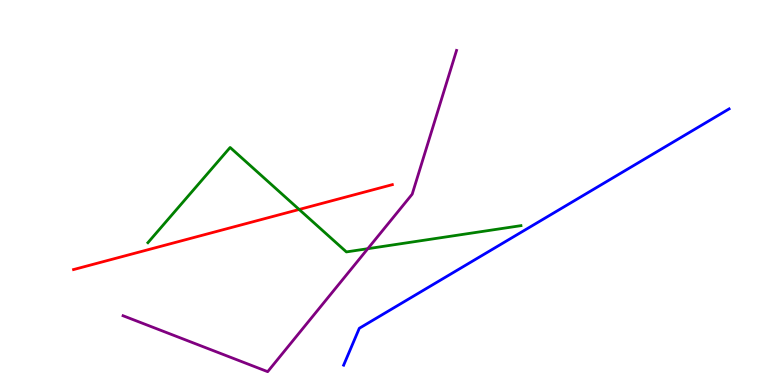[{'lines': ['blue', 'red'], 'intersections': []}, {'lines': ['green', 'red'], 'intersections': [{'x': 3.86, 'y': 4.56}]}, {'lines': ['purple', 'red'], 'intersections': []}, {'lines': ['blue', 'green'], 'intersections': []}, {'lines': ['blue', 'purple'], 'intersections': []}, {'lines': ['green', 'purple'], 'intersections': [{'x': 4.75, 'y': 3.54}]}]